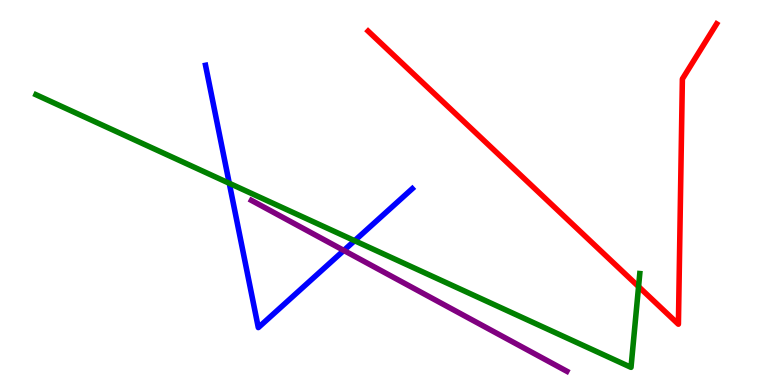[{'lines': ['blue', 'red'], 'intersections': []}, {'lines': ['green', 'red'], 'intersections': [{'x': 8.24, 'y': 2.56}]}, {'lines': ['purple', 'red'], 'intersections': []}, {'lines': ['blue', 'green'], 'intersections': [{'x': 2.96, 'y': 5.24}, {'x': 4.58, 'y': 3.75}]}, {'lines': ['blue', 'purple'], 'intersections': [{'x': 4.44, 'y': 3.5}]}, {'lines': ['green', 'purple'], 'intersections': []}]